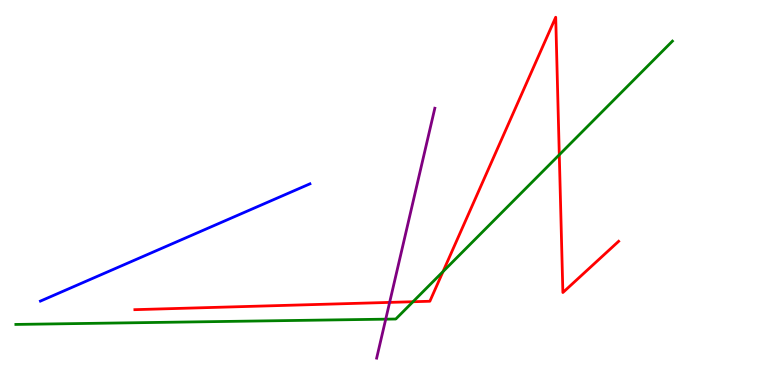[{'lines': ['blue', 'red'], 'intersections': []}, {'lines': ['green', 'red'], 'intersections': [{'x': 5.33, 'y': 2.16}, {'x': 5.72, 'y': 2.95}, {'x': 7.22, 'y': 5.98}]}, {'lines': ['purple', 'red'], 'intersections': [{'x': 5.03, 'y': 2.15}]}, {'lines': ['blue', 'green'], 'intersections': []}, {'lines': ['blue', 'purple'], 'intersections': []}, {'lines': ['green', 'purple'], 'intersections': [{'x': 4.98, 'y': 1.71}]}]